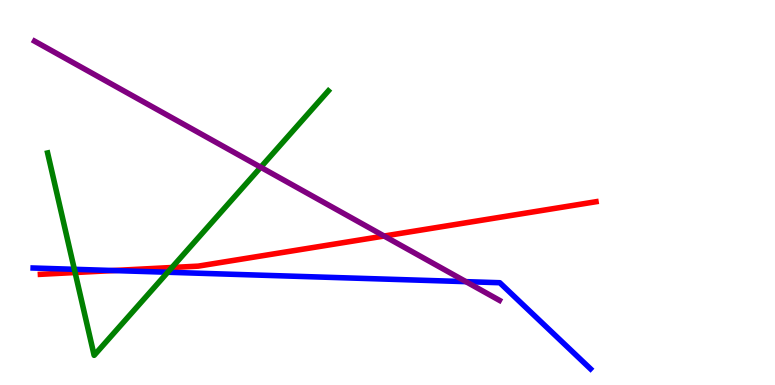[{'lines': ['blue', 'red'], 'intersections': [{'x': 1.46, 'y': 2.97}]}, {'lines': ['green', 'red'], 'intersections': [{'x': 0.969, 'y': 2.92}, {'x': 2.22, 'y': 3.05}]}, {'lines': ['purple', 'red'], 'intersections': [{'x': 4.96, 'y': 3.87}]}, {'lines': ['blue', 'green'], 'intersections': [{'x': 0.959, 'y': 3.01}, {'x': 2.16, 'y': 2.93}]}, {'lines': ['blue', 'purple'], 'intersections': [{'x': 6.01, 'y': 2.68}]}, {'lines': ['green', 'purple'], 'intersections': [{'x': 3.36, 'y': 5.66}]}]